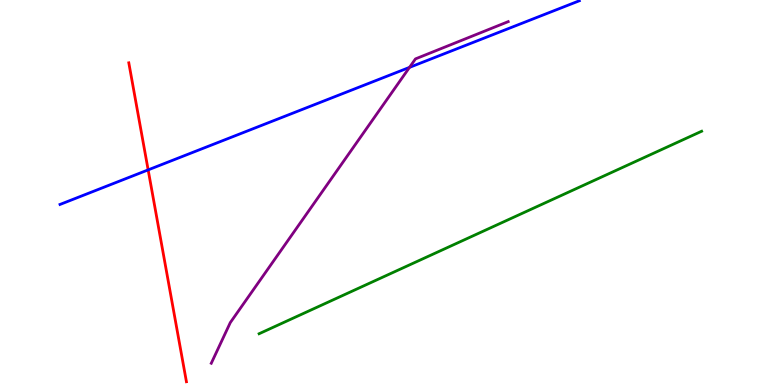[{'lines': ['blue', 'red'], 'intersections': [{'x': 1.91, 'y': 5.59}]}, {'lines': ['green', 'red'], 'intersections': []}, {'lines': ['purple', 'red'], 'intersections': []}, {'lines': ['blue', 'green'], 'intersections': []}, {'lines': ['blue', 'purple'], 'intersections': [{'x': 5.28, 'y': 8.25}]}, {'lines': ['green', 'purple'], 'intersections': []}]